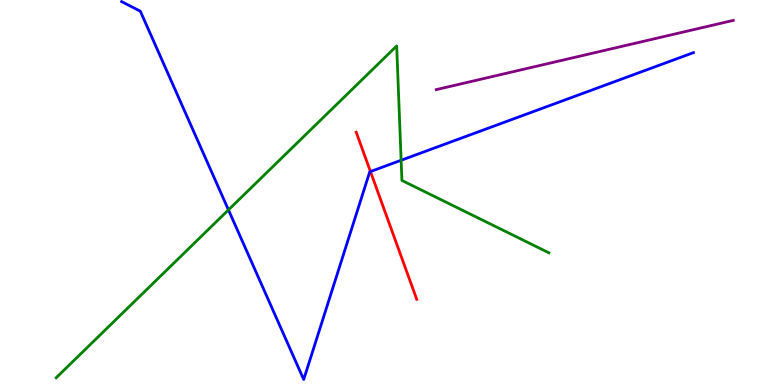[{'lines': ['blue', 'red'], 'intersections': [{'x': 4.78, 'y': 5.54}]}, {'lines': ['green', 'red'], 'intersections': []}, {'lines': ['purple', 'red'], 'intersections': []}, {'lines': ['blue', 'green'], 'intersections': [{'x': 2.95, 'y': 4.55}, {'x': 5.18, 'y': 5.84}]}, {'lines': ['blue', 'purple'], 'intersections': []}, {'lines': ['green', 'purple'], 'intersections': []}]